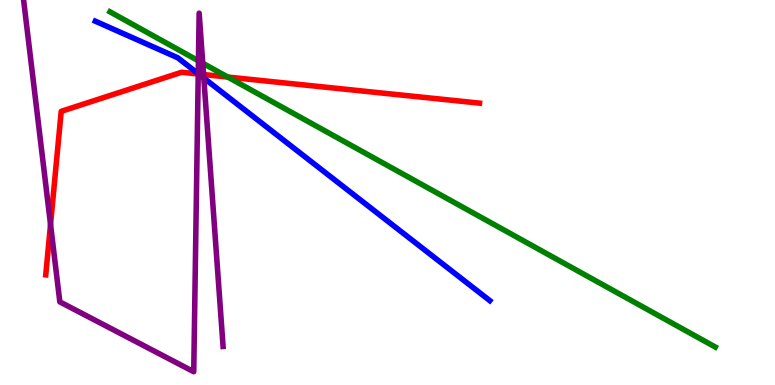[{'lines': ['blue', 'red'], 'intersections': [{'x': 2.56, 'y': 8.08}]}, {'lines': ['green', 'red'], 'intersections': [{'x': 2.94, 'y': 8.0}]}, {'lines': ['purple', 'red'], 'intersections': [{'x': 0.652, 'y': 4.17}, {'x': 2.56, 'y': 8.08}, {'x': 2.63, 'y': 8.06}]}, {'lines': ['blue', 'green'], 'intersections': []}, {'lines': ['blue', 'purple'], 'intersections': [{'x': 2.56, 'y': 8.08}, {'x': 2.63, 'y': 7.97}]}, {'lines': ['green', 'purple'], 'intersections': [{'x': 2.56, 'y': 8.42}, {'x': 2.62, 'y': 8.36}]}]